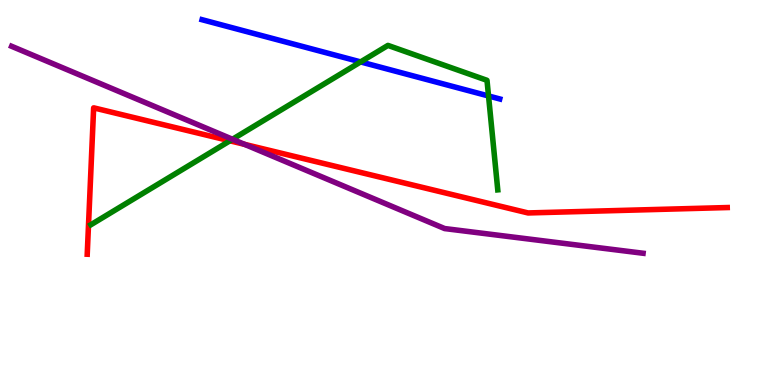[{'lines': ['blue', 'red'], 'intersections': []}, {'lines': ['green', 'red'], 'intersections': [{'x': 2.97, 'y': 6.34}]}, {'lines': ['purple', 'red'], 'intersections': [{'x': 3.16, 'y': 6.25}]}, {'lines': ['blue', 'green'], 'intersections': [{'x': 4.65, 'y': 8.39}, {'x': 6.3, 'y': 7.51}]}, {'lines': ['blue', 'purple'], 'intersections': []}, {'lines': ['green', 'purple'], 'intersections': [{'x': 3.0, 'y': 6.38}]}]